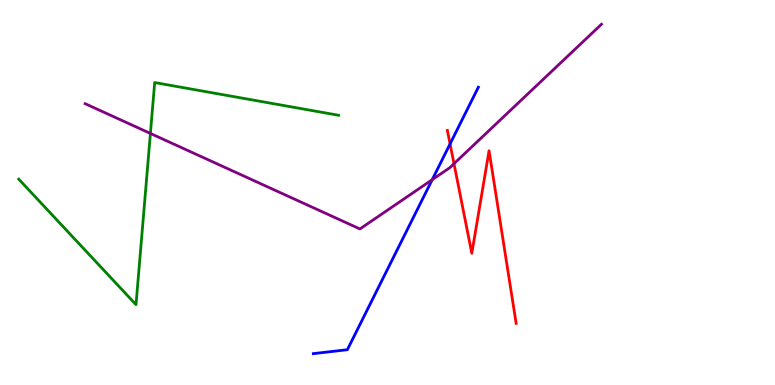[{'lines': ['blue', 'red'], 'intersections': [{'x': 5.81, 'y': 6.26}]}, {'lines': ['green', 'red'], 'intersections': []}, {'lines': ['purple', 'red'], 'intersections': [{'x': 5.86, 'y': 5.75}]}, {'lines': ['blue', 'green'], 'intersections': []}, {'lines': ['blue', 'purple'], 'intersections': [{'x': 5.58, 'y': 5.33}]}, {'lines': ['green', 'purple'], 'intersections': [{'x': 1.94, 'y': 6.53}]}]